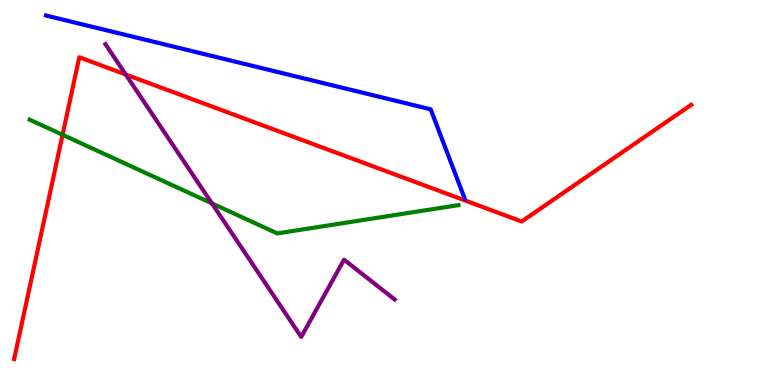[{'lines': ['blue', 'red'], 'intersections': []}, {'lines': ['green', 'red'], 'intersections': [{'x': 0.807, 'y': 6.5}]}, {'lines': ['purple', 'red'], 'intersections': [{'x': 1.62, 'y': 8.07}]}, {'lines': ['blue', 'green'], 'intersections': []}, {'lines': ['blue', 'purple'], 'intersections': []}, {'lines': ['green', 'purple'], 'intersections': [{'x': 2.73, 'y': 4.72}]}]